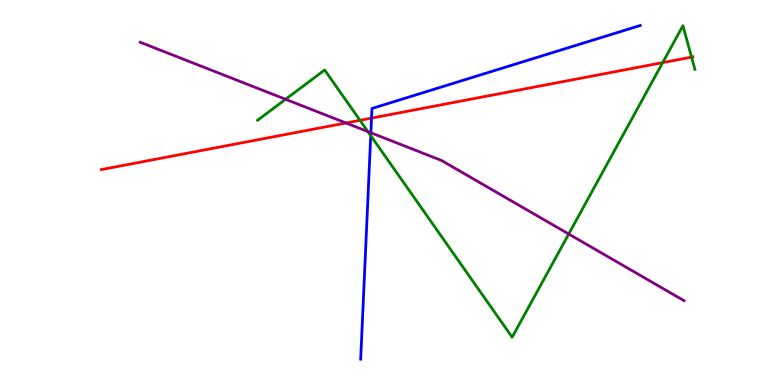[{'lines': ['blue', 'red'], 'intersections': [{'x': 4.79, 'y': 6.93}]}, {'lines': ['green', 'red'], 'intersections': [{'x': 4.64, 'y': 6.88}, {'x': 8.55, 'y': 8.37}, {'x': 8.92, 'y': 8.52}]}, {'lines': ['purple', 'red'], 'intersections': [{'x': 4.46, 'y': 6.81}]}, {'lines': ['blue', 'green'], 'intersections': [{'x': 4.78, 'y': 6.48}]}, {'lines': ['blue', 'purple'], 'intersections': [{'x': 4.79, 'y': 6.55}]}, {'lines': ['green', 'purple'], 'intersections': [{'x': 3.68, 'y': 7.42}, {'x': 4.75, 'y': 6.58}, {'x': 7.34, 'y': 3.92}]}]